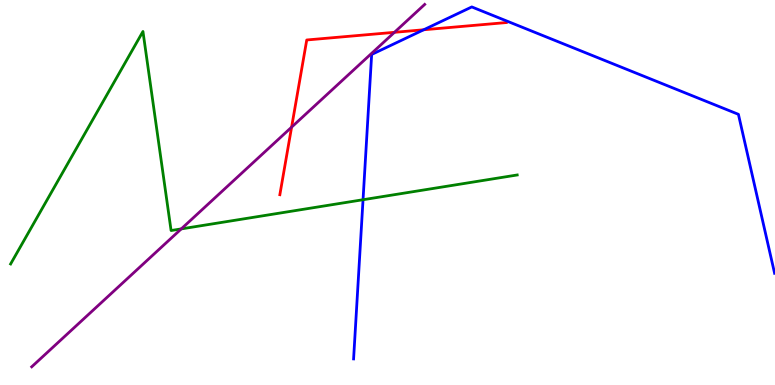[{'lines': ['blue', 'red'], 'intersections': [{'x': 5.47, 'y': 9.23}]}, {'lines': ['green', 'red'], 'intersections': []}, {'lines': ['purple', 'red'], 'intersections': [{'x': 3.76, 'y': 6.7}, {'x': 5.09, 'y': 9.16}]}, {'lines': ['blue', 'green'], 'intersections': [{'x': 4.68, 'y': 4.81}]}, {'lines': ['blue', 'purple'], 'intersections': []}, {'lines': ['green', 'purple'], 'intersections': [{'x': 2.34, 'y': 4.05}]}]